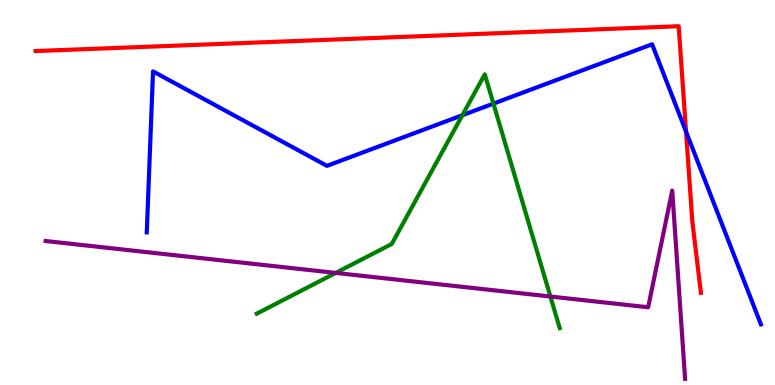[{'lines': ['blue', 'red'], 'intersections': [{'x': 8.85, 'y': 6.58}]}, {'lines': ['green', 'red'], 'intersections': []}, {'lines': ['purple', 'red'], 'intersections': []}, {'lines': ['blue', 'green'], 'intersections': [{'x': 5.97, 'y': 7.01}, {'x': 6.37, 'y': 7.31}]}, {'lines': ['blue', 'purple'], 'intersections': []}, {'lines': ['green', 'purple'], 'intersections': [{'x': 4.33, 'y': 2.91}, {'x': 7.1, 'y': 2.3}]}]